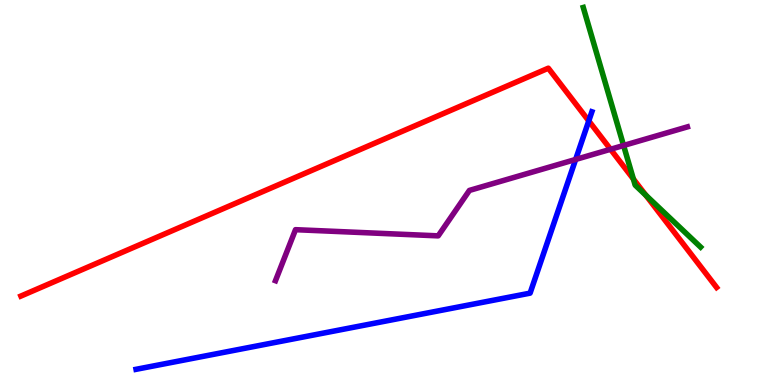[{'lines': ['blue', 'red'], 'intersections': [{'x': 7.6, 'y': 6.86}]}, {'lines': ['green', 'red'], 'intersections': [{'x': 8.17, 'y': 5.35}, {'x': 8.33, 'y': 4.93}]}, {'lines': ['purple', 'red'], 'intersections': [{'x': 7.88, 'y': 6.12}]}, {'lines': ['blue', 'green'], 'intersections': []}, {'lines': ['blue', 'purple'], 'intersections': [{'x': 7.43, 'y': 5.86}]}, {'lines': ['green', 'purple'], 'intersections': [{'x': 8.05, 'y': 6.22}]}]